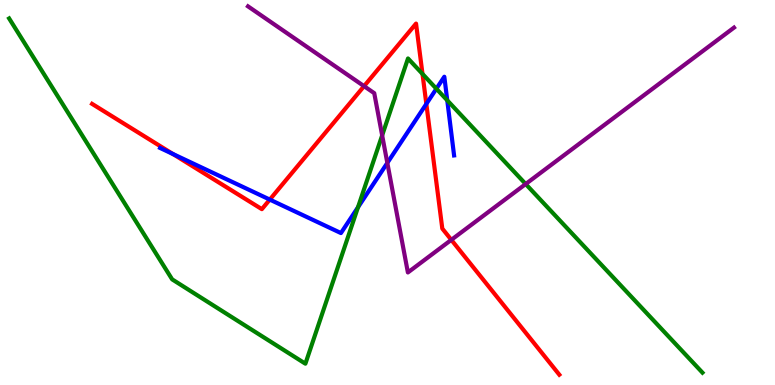[{'lines': ['blue', 'red'], 'intersections': [{'x': 2.23, 'y': 6.0}, {'x': 3.48, 'y': 4.82}, {'x': 5.5, 'y': 7.3}]}, {'lines': ['green', 'red'], 'intersections': [{'x': 5.45, 'y': 8.08}]}, {'lines': ['purple', 'red'], 'intersections': [{'x': 4.7, 'y': 7.76}, {'x': 5.82, 'y': 3.77}]}, {'lines': ['blue', 'green'], 'intersections': [{'x': 4.62, 'y': 4.62}, {'x': 5.63, 'y': 7.7}, {'x': 5.77, 'y': 7.39}]}, {'lines': ['blue', 'purple'], 'intersections': [{'x': 5.0, 'y': 5.77}]}, {'lines': ['green', 'purple'], 'intersections': [{'x': 4.93, 'y': 6.48}, {'x': 6.78, 'y': 5.22}]}]